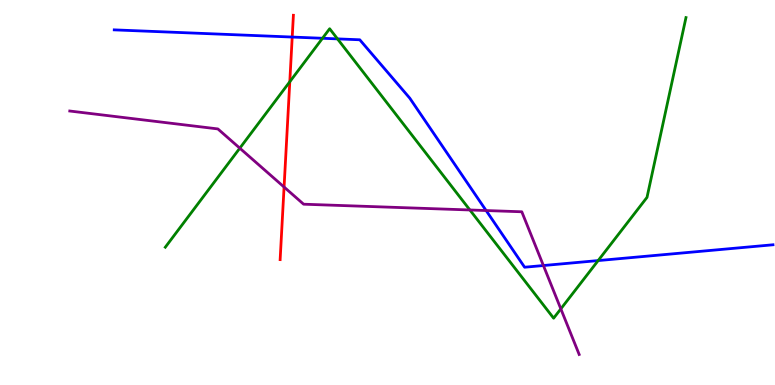[{'lines': ['blue', 'red'], 'intersections': [{'x': 3.77, 'y': 9.04}]}, {'lines': ['green', 'red'], 'intersections': [{'x': 3.74, 'y': 7.88}]}, {'lines': ['purple', 'red'], 'intersections': [{'x': 3.67, 'y': 5.14}]}, {'lines': ['blue', 'green'], 'intersections': [{'x': 4.16, 'y': 9.01}, {'x': 4.35, 'y': 8.99}, {'x': 7.72, 'y': 3.23}]}, {'lines': ['blue', 'purple'], 'intersections': [{'x': 6.27, 'y': 4.53}, {'x': 7.01, 'y': 3.1}]}, {'lines': ['green', 'purple'], 'intersections': [{'x': 3.09, 'y': 6.15}, {'x': 6.06, 'y': 4.55}, {'x': 7.24, 'y': 1.98}]}]